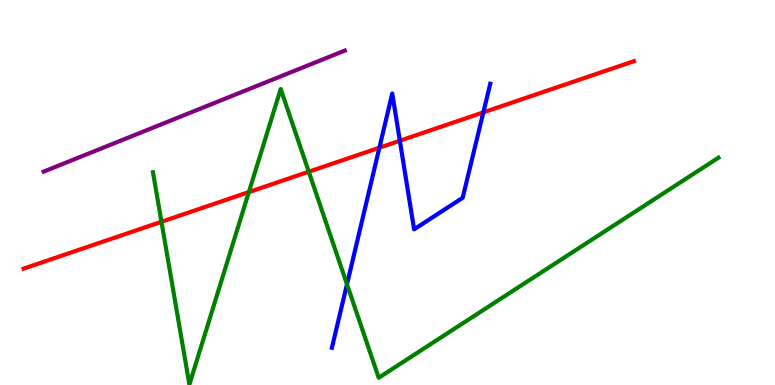[{'lines': ['blue', 'red'], 'intersections': [{'x': 4.9, 'y': 6.16}, {'x': 5.16, 'y': 6.34}, {'x': 6.24, 'y': 7.08}]}, {'lines': ['green', 'red'], 'intersections': [{'x': 2.08, 'y': 4.24}, {'x': 3.21, 'y': 5.01}, {'x': 3.98, 'y': 5.54}]}, {'lines': ['purple', 'red'], 'intersections': []}, {'lines': ['blue', 'green'], 'intersections': [{'x': 4.48, 'y': 2.62}]}, {'lines': ['blue', 'purple'], 'intersections': []}, {'lines': ['green', 'purple'], 'intersections': []}]